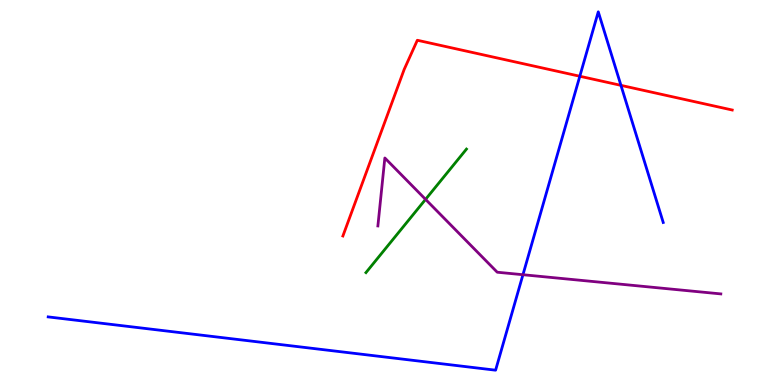[{'lines': ['blue', 'red'], 'intersections': [{'x': 7.48, 'y': 8.02}, {'x': 8.01, 'y': 7.78}]}, {'lines': ['green', 'red'], 'intersections': []}, {'lines': ['purple', 'red'], 'intersections': []}, {'lines': ['blue', 'green'], 'intersections': []}, {'lines': ['blue', 'purple'], 'intersections': [{'x': 6.75, 'y': 2.86}]}, {'lines': ['green', 'purple'], 'intersections': [{'x': 5.49, 'y': 4.82}]}]